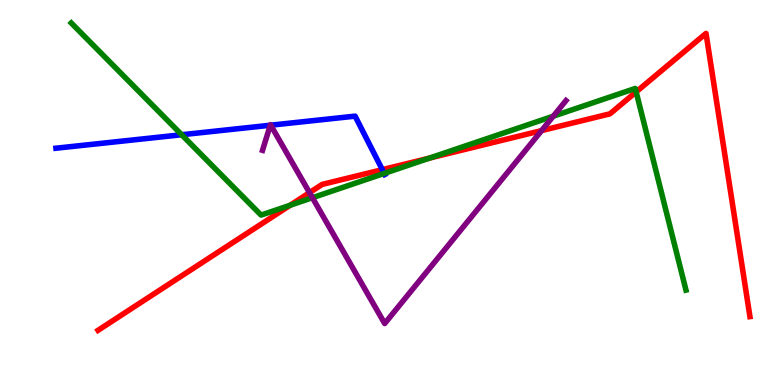[{'lines': ['blue', 'red'], 'intersections': [{'x': 4.93, 'y': 5.59}]}, {'lines': ['green', 'red'], 'intersections': [{'x': 3.74, 'y': 4.67}, {'x': 5.54, 'y': 5.89}, {'x': 8.21, 'y': 7.61}]}, {'lines': ['purple', 'red'], 'intersections': [{'x': 3.99, 'y': 5.0}, {'x': 6.99, 'y': 6.61}]}, {'lines': ['blue', 'green'], 'intersections': [{'x': 2.34, 'y': 6.5}, {'x': 4.96, 'y': 5.5}]}, {'lines': ['blue', 'purple'], 'intersections': [{'x': 3.49, 'y': 6.75}, {'x': 3.49, 'y': 6.75}]}, {'lines': ['green', 'purple'], 'intersections': [{'x': 4.03, 'y': 4.86}, {'x': 7.14, 'y': 6.98}]}]